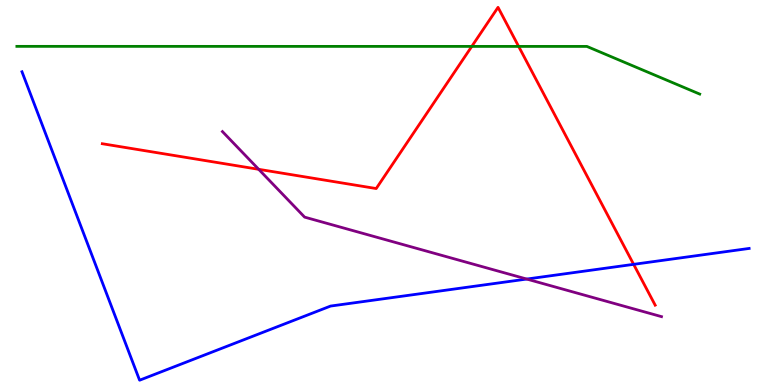[{'lines': ['blue', 'red'], 'intersections': [{'x': 8.18, 'y': 3.13}]}, {'lines': ['green', 'red'], 'intersections': [{'x': 6.09, 'y': 8.79}, {'x': 6.69, 'y': 8.79}]}, {'lines': ['purple', 'red'], 'intersections': [{'x': 3.34, 'y': 5.6}]}, {'lines': ['blue', 'green'], 'intersections': []}, {'lines': ['blue', 'purple'], 'intersections': [{'x': 6.8, 'y': 2.75}]}, {'lines': ['green', 'purple'], 'intersections': []}]